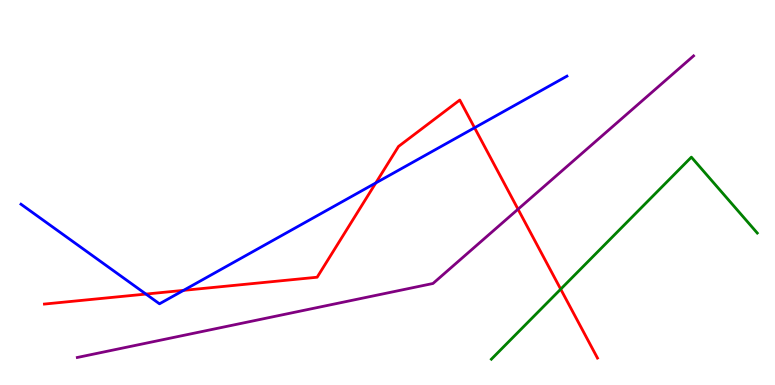[{'lines': ['blue', 'red'], 'intersections': [{'x': 1.88, 'y': 2.36}, {'x': 2.37, 'y': 2.46}, {'x': 4.85, 'y': 5.25}, {'x': 6.12, 'y': 6.68}]}, {'lines': ['green', 'red'], 'intersections': [{'x': 7.23, 'y': 2.49}]}, {'lines': ['purple', 'red'], 'intersections': [{'x': 6.68, 'y': 4.57}]}, {'lines': ['blue', 'green'], 'intersections': []}, {'lines': ['blue', 'purple'], 'intersections': []}, {'lines': ['green', 'purple'], 'intersections': []}]